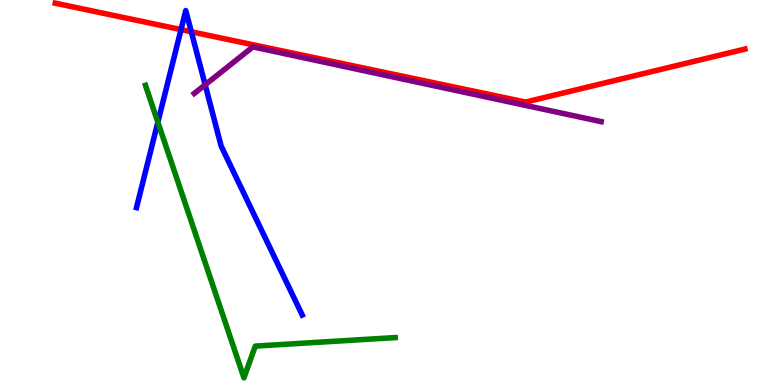[{'lines': ['blue', 'red'], 'intersections': [{'x': 2.34, 'y': 9.23}, {'x': 2.47, 'y': 9.17}]}, {'lines': ['green', 'red'], 'intersections': []}, {'lines': ['purple', 'red'], 'intersections': []}, {'lines': ['blue', 'green'], 'intersections': [{'x': 2.04, 'y': 6.83}]}, {'lines': ['blue', 'purple'], 'intersections': [{'x': 2.65, 'y': 7.8}]}, {'lines': ['green', 'purple'], 'intersections': []}]